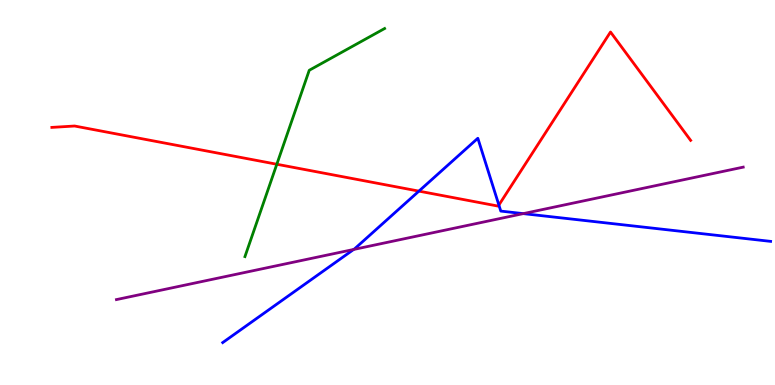[{'lines': ['blue', 'red'], 'intersections': [{'x': 5.41, 'y': 5.04}, {'x': 6.44, 'y': 4.67}]}, {'lines': ['green', 'red'], 'intersections': [{'x': 3.57, 'y': 5.73}]}, {'lines': ['purple', 'red'], 'intersections': []}, {'lines': ['blue', 'green'], 'intersections': []}, {'lines': ['blue', 'purple'], 'intersections': [{'x': 4.56, 'y': 3.52}, {'x': 6.75, 'y': 4.45}]}, {'lines': ['green', 'purple'], 'intersections': []}]